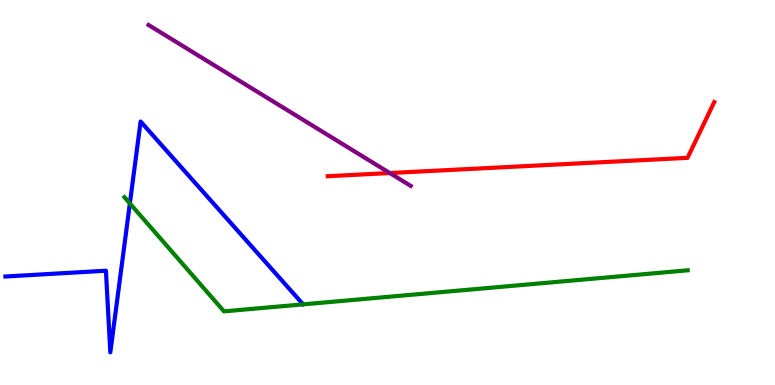[{'lines': ['blue', 'red'], 'intersections': []}, {'lines': ['green', 'red'], 'intersections': []}, {'lines': ['purple', 'red'], 'intersections': [{'x': 5.03, 'y': 5.51}]}, {'lines': ['blue', 'green'], 'intersections': [{'x': 1.68, 'y': 4.72}]}, {'lines': ['blue', 'purple'], 'intersections': []}, {'lines': ['green', 'purple'], 'intersections': []}]